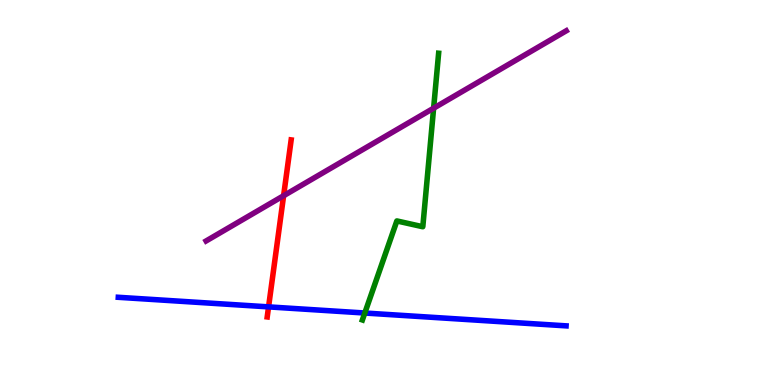[{'lines': ['blue', 'red'], 'intersections': [{'x': 3.47, 'y': 2.03}]}, {'lines': ['green', 'red'], 'intersections': []}, {'lines': ['purple', 'red'], 'intersections': [{'x': 3.66, 'y': 4.92}]}, {'lines': ['blue', 'green'], 'intersections': [{'x': 4.71, 'y': 1.87}]}, {'lines': ['blue', 'purple'], 'intersections': []}, {'lines': ['green', 'purple'], 'intersections': [{'x': 5.6, 'y': 7.19}]}]